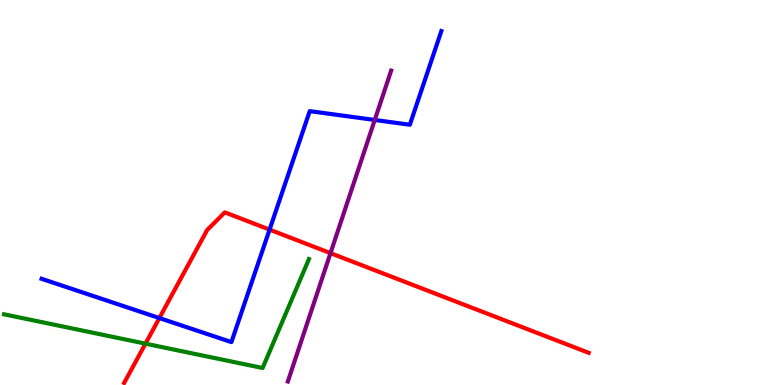[{'lines': ['blue', 'red'], 'intersections': [{'x': 2.06, 'y': 1.74}, {'x': 3.48, 'y': 4.04}]}, {'lines': ['green', 'red'], 'intersections': [{'x': 1.88, 'y': 1.07}]}, {'lines': ['purple', 'red'], 'intersections': [{'x': 4.26, 'y': 3.42}]}, {'lines': ['blue', 'green'], 'intersections': []}, {'lines': ['blue', 'purple'], 'intersections': [{'x': 4.84, 'y': 6.88}]}, {'lines': ['green', 'purple'], 'intersections': []}]